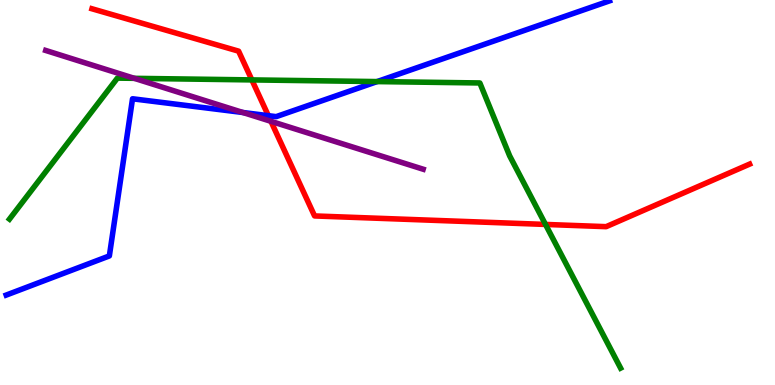[{'lines': ['blue', 'red'], 'intersections': [{'x': 3.46, 'y': 7.0}]}, {'lines': ['green', 'red'], 'intersections': [{'x': 3.25, 'y': 7.92}, {'x': 7.04, 'y': 4.17}]}, {'lines': ['purple', 'red'], 'intersections': [{'x': 3.5, 'y': 6.85}]}, {'lines': ['blue', 'green'], 'intersections': [{'x': 4.87, 'y': 7.88}]}, {'lines': ['blue', 'purple'], 'intersections': [{'x': 3.13, 'y': 7.08}]}, {'lines': ['green', 'purple'], 'intersections': [{'x': 1.73, 'y': 7.97}]}]